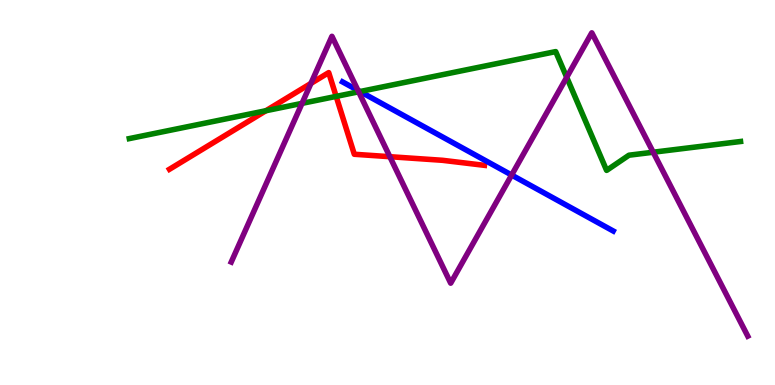[{'lines': ['blue', 'red'], 'intersections': []}, {'lines': ['green', 'red'], 'intersections': [{'x': 3.43, 'y': 7.12}, {'x': 4.34, 'y': 7.5}]}, {'lines': ['purple', 'red'], 'intersections': [{'x': 4.01, 'y': 7.83}, {'x': 5.03, 'y': 5.93}]}, {'lines': ['blue', 'green'], 'intersections': [{'x': 4.65, 'y': 7.62}]}, {'lines': ['blue', 'purple'], 'intersections': [{'x': 4.62, 'y': 7.65}, {'x': 6.6, 'y': 5.45}]}, {'lines': ['green', 'purple'], 'intersections': [{'x': 3.9, 'y': 7.32}, {'x': 4.63, 'y': 7.62}, {'x': 7.31, 'y': 7.99}, {'x': 8.43, 'y': 6.05}]}]